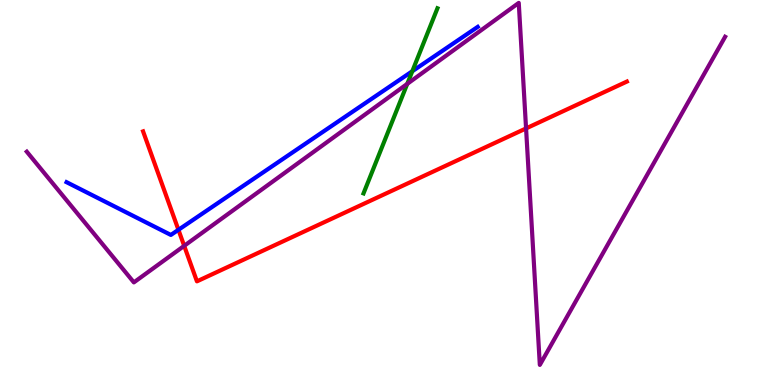[{'lines': ['blue', 'red'], 'intersections': [{'x': 2.3, 'y': 4.03}]}, {'lines': ['green', 'red'], 'intersections': []}, {'lines': ['purple', 'red'], 'intersections': [{'x': 2.38, 'y': 3.61}, {'x': 6.79, 'y': 6.66}]}, {'lines': ['blue', 'green'], 'intersections': [{'x': 5.32, 'y': 8.15}]}, {'lines': ['blue', 'purple'], 'intersections': []}, {'lines': ['green', 'purple'], 'intersections': [{'x': 5.26, 'y': 7.82}]}]